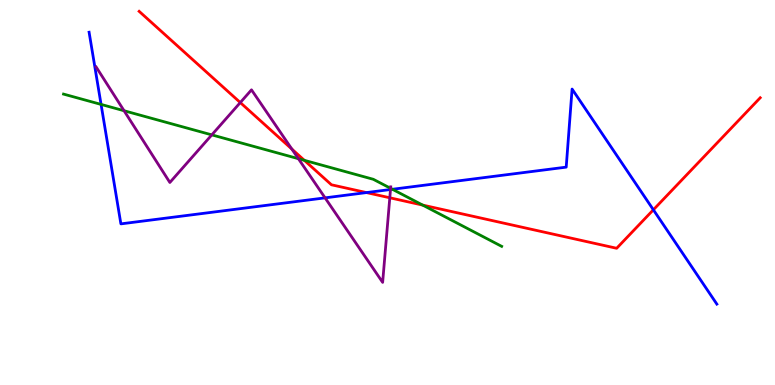[{'lines': ['blue', 'red'], 'intersections': [{'x': 4.73, 'y': 5.0}, {'x': 8.43, 'y': 4.55}]}, {'lines': ['green', 'red'], 'intersections': [{'x': 3.93, 'y': 5.84}, {'x': 5.45, 'y': 4.67}]}, {'lines': ['purple', 'red'], 'intersections': [{'x': 3.1, 'y': 7.34}, {'x': 3.77, 'y': 6.13}, {'x': 5.03, 'y': 4.86}]}, {'lines': ['blue', 'green'], 'intersections': [{'x': 1.3, 'y': 7.29}, {'x': 5.06, 'y': 5.08}]}, {'lines': ['blue', 'purple'], 'intersections': [{'x': 4.19, 'y': 4.86}, {'x': 5.04, 'y': 5.08}]}, {'lines': ['green', 'purple'], 'intersections': [{'x': 1.6, 'y': 7.12}, {'x': 2.73, 'y': 6.5}, {'x': 3.85, 'y': 5.88}, {'x': 5.04, 'y': 5.11}]}]